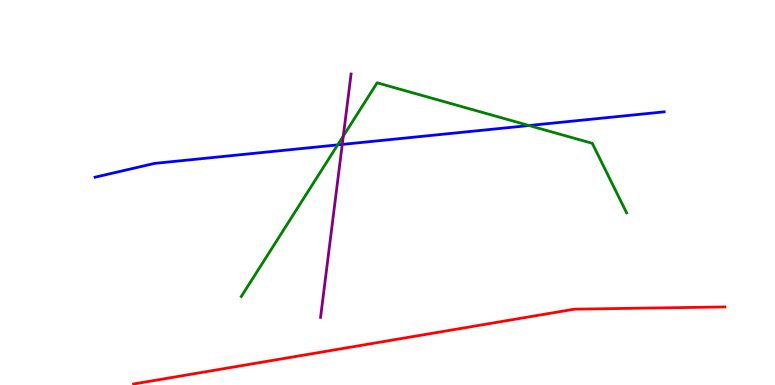[{'lines': ['blue', 'red'], 'intersections': []}, {'lines': ['green', 'red'], 'intersections': []}, {'lines': ['purple', 'red'], 'intersections': []}, {'lines': ['blue', 'green'], 'intersections': [{'x': 4.36, 'y': 6.24}, {'x': 6.83, 'y': 6.74}]}, {'lines': ['blue', 'purple'], 'intersections': [{'x': 4.42, 'y': 6.25}]}, {'lines': ['green', 'purple'], 'intersections': [{'x': 4.43, 'y': 6.47}]}]